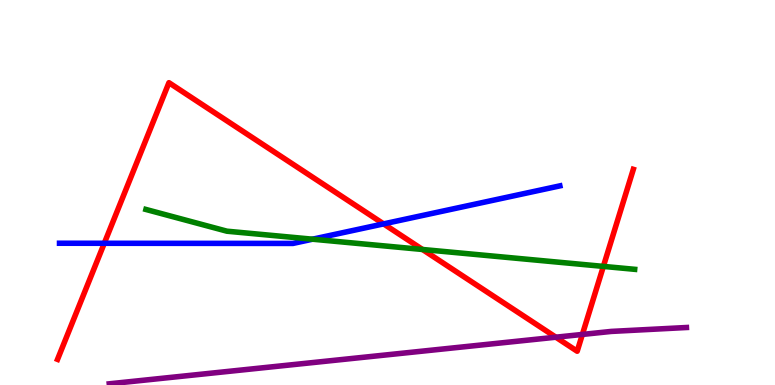[{'lines': ['blue', 'red'], 'intersections': [{'x': 1.35, 'y': 3.68}, {'x': 4.95, 'y': 4.18}]}, {'lines': ['green', 'red'], 'intersections': [{'x': 5.45, 'y': 3.52}, {'x': 7.79, 'y': 3.08}]}, {'lines': ['purple', 'red'], 'intersections': [{'x': 7.17, 'y': 1.24}, {'x': 7.51, 'y': 1.31}]}, {'lines': ['blue', 'green'], 'intersections': [{'x': 4.03, 'y': 3.79}]}, {'lines': ['blue', 'purple'], 'intersections': []}, {'lines': ['green', 'purple'], 'intersections': []}]